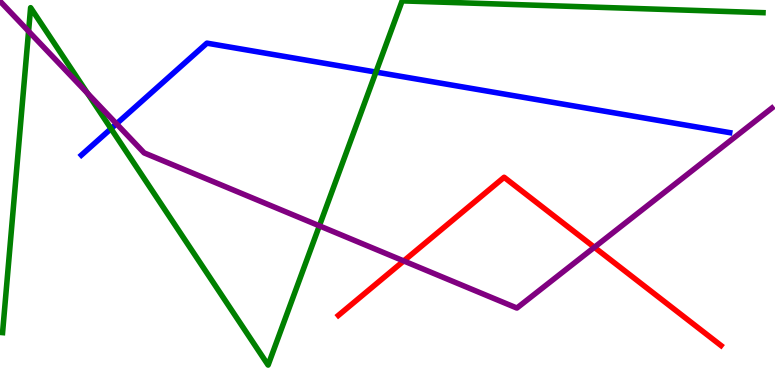[{'lines': ['blue', 'red'], 'intersections': []}, {'lines': ['green', 'red'], 'intersections': []}, {'lines': ['purple', 'red'], 'intersections': [{'x': 5.21, 'y': 3.22}, {'x': 7.67, 'y': 3.58}]}, {'lines': ['blue', 'green'], 'intersections': [{'x': 1.43, 'y': 6.66}, {'x': 4.85, 'y': 8.13}]}, {'lines': ['blue', 'purple'], 'intersections': [{'x': 1.5, 'y': 6.78}]}, {'lines': ['green', 'purple'], 'intersections': [{'x': 0.369, 'y': 9.19}, {'x': 1.13, 'y': 7.58}, {'x': 4.12, 'y': 4.13}]}]